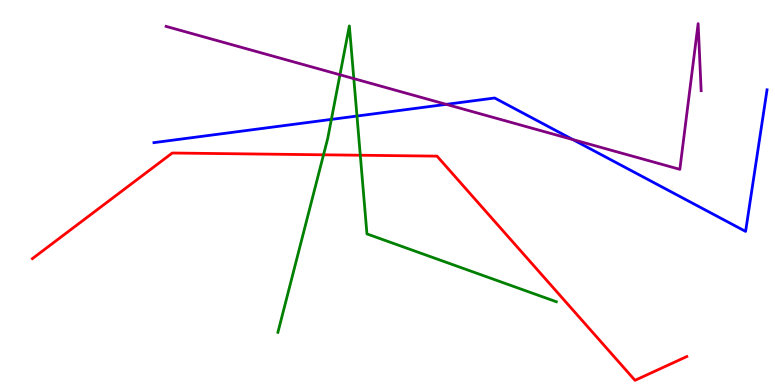[{'lines': ['blue', 'red'], 'intersections': []}, {'lines': ['green', 'red'], 'intersections': [{'x': 4.17, 'y': 5.98}, {'x': 4.65, 'y': 5.97}]}, {'lines': ['purple', 'red'], 'intersections': []}, {'lines': ['blue', 'green'], 'intersections': [{'x': 4.28, 'y': 6.9}, {'x': 4.61, 'y': 6.99}]}, {'lines': ['blue', 'purple'], 'intersections': [{'x': 5.76, 'y': 7.29}, {'x': 7.39, 'y': 6.37}]}, {'lines': ['green', 'purple'], 'intersections': [{'x': 4.39, 'y': 8.06}, {'x': 4.57, 'y': 7.96}]}]